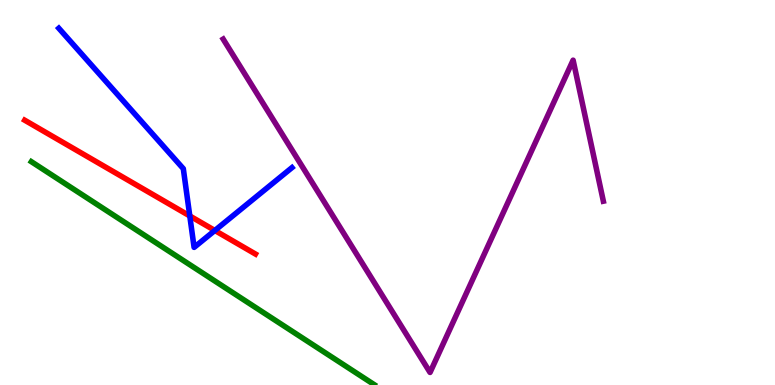[{'lines': ['blue', 'red'], 'intersections': [{'x': 2.45, 'y': 4.39}, {'x': 2.77, 'y': 4.01}]}, {'lines': ['green', 'red'], 'intersections': []}, {'lines': ['purple', 'red'], 'intersections': []}, {'lines': ['blue', 'green'], 'intersections': []}, {'lines': ['blue', 'purple'], 'intersections': []}, {'lines': ['green', 'purple'], 'intersections': []}]